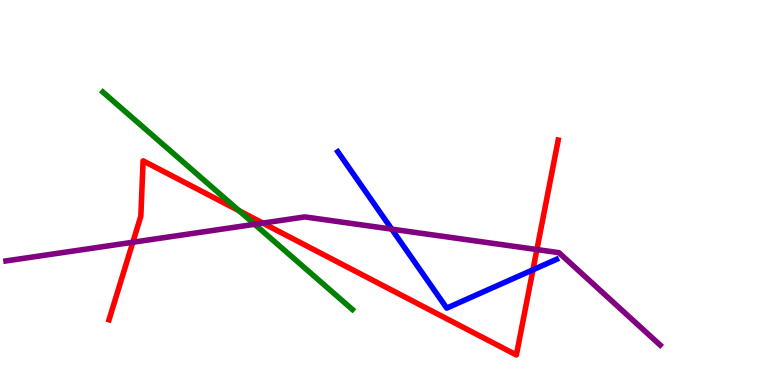[{'lines': ['blue', 'red'], 'intersections': [{'x': 6.88, 'y': 2.99}]}, {'lines': ['green', 'red'], 'intersections': [{'x': 3.08, 'y': 4.53}]}, {'lines': ['purple', 'red'], 'intersections': [{'x': 1.71, 'y': 3.71}, {'x': 3.39, 'y': 4.21}, {'x': 6.93, 'y': 3.52}]}, {'lines': ['blue', 'green'], 'intersections': []}, {'lines': ['blue', 'purple'], 'intersections': [{'x': 5.05, 'y': 4.05}]}, {'lines': ['green', 'purple'], 'intersections': [{'x': 3.29, 'y': 4.17}]}]